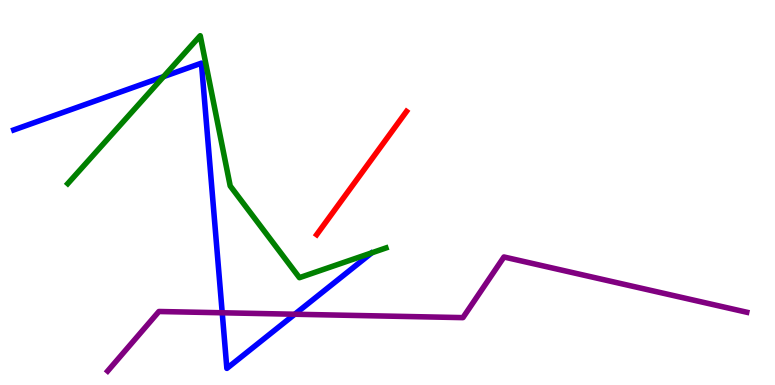[{'lines': ['blue', 'red'], 'intersections': []}, {'lines': ['green', 'red'], 'intersections': []}, {'lines': ['purple', 'red'], 'intersections': []}, {'lines': ['blue', 'green'], 'intersections': [{'x': 2.11, 'y': 8.01}]}, {'lines': ['blue', 'purple'], 'intersections': [{'x': 2.87, 'y': 1.88}, {'x': 3.8, 'y': 1.84}]}, {'lines': ['green', 'purple'], 'intersections': []}]